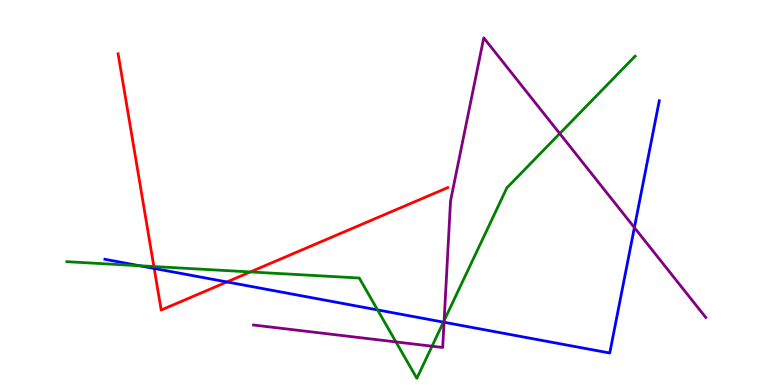[{'lines': ['blue', 'red'], 'intersections': [{'x': 1.99, 'y': 3.03}, {'x': 2.93, 'y': 2.68}]}, {'lines': ['green', 'red'], 'intersections': [{'x': 1.99, 'y': 3.08}, {'x': 3.23, 'y': 2.94}]}, {'lines': ['purple', 'red'], 'intersections': []}, {'lines': ['blue', 'green'], 'intersections': [{'x': 1.8, 'y': 3.1}, {'x': 4.87, 'y': 1.95}, {'x': 5.72, 'y': 1.63}]}, {'lines': ['blue', 'purple'], 'intersections': [{'x': 5.73, 'y': 1.63}, {'x': 8.19, 'y': 4.09}]}, {'lines': ['green', 'purple'], 'intersections': [{'x': 5.11, 'y': 1.12}, {'x': 5.57, 'y': 1.01}, {'x': 5.73, 'y': 1.67}, {'x': 7.22, 'y': 6.53}]}]